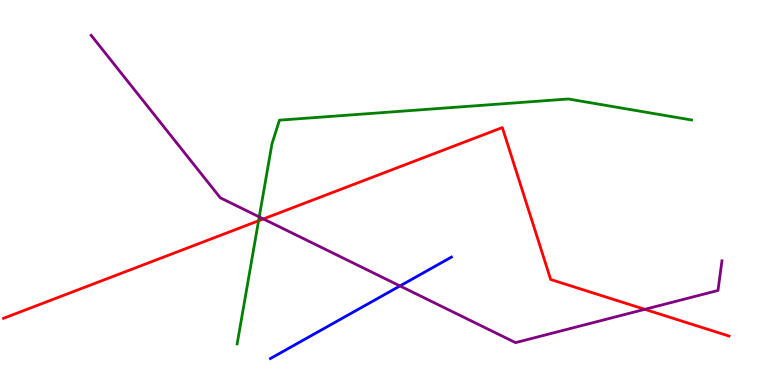[{'lines': ['blue', 'red'], 'intersections': []}, {'lines': ['green', 'red'], 'intersections': [{'x': 3.34, 'y': 4.27}]}, {'lines': ['purple', 'red'], 'intersections': [{'x': 3.4, 'y': 4.31}, {'x': 8.32, 'y': 1.97}]}, {'lines': ['blue', 'green'], 'intersections': []}, {'lines': ['blue', 'purple'], 'intersections': [{'x': 5.16, 'y': 2.57}]}, {'lines': ['green', 'purple'], 'intersections': [{'x': 3.35, 'y': 4.37}]}]